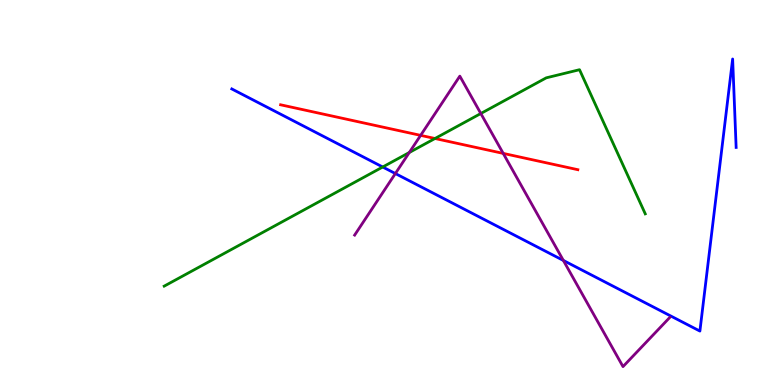[{'lines': ['blue', 'red'], 'intersections': []}, {'lines': ['green', 'red'], 'intersections': [{'x': 5.61, 'y': 6.4}]}, {'lines': ['purple', 'red'], 'intersections': [{'x': 5.43, 'y': 6.48}, {'x': 6.49, 'y': 6.02}]}, {'lines': ['blue', 'green'], 'intersections': [{'x': 4.94, 'y': 5.66}]}, {'lines': ['blue', 'purple'], 'intersections': [{'x': 5.1, 'y': 5.49}, {'x': 7.27, 'y': 3.24}]}, {'lines': ['green', 'purple'], 'intersections': [{'x': 5.28, 'y': 6.04}, {'x': 6.2, 'y': 7.05}]}]